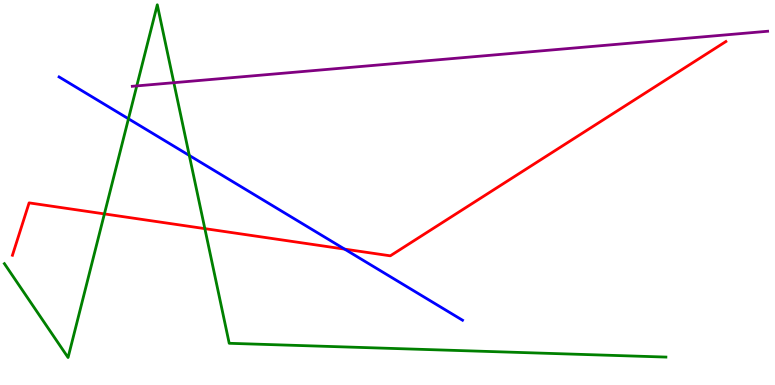[{'lines': ['blue', 'red'], 'intersections': [{'x': 4.45, 'y': 3.53}]}, {'lines': ['green', 'red'], 'intersections': [{'x': 1.35, 'y': 4.44}, {'x': 2.64, 'y': 4.06}]}, {'lines': ['purple', 'red'], 'intersections': []}, {'lines': ['blue', 'green'], 'intersections': [{'x': 1.66, 'y': 6.92}, {'x': 2.44, 'y': 5.96}]}, {'lines': ['blue', 'purple'], 'intersections': []}, {'lines': ['green', 'purple'], 'intersections': [{'x': 1.76, 'y': 7.77}, {'x': 2.24, 'y': 7.85}]}]